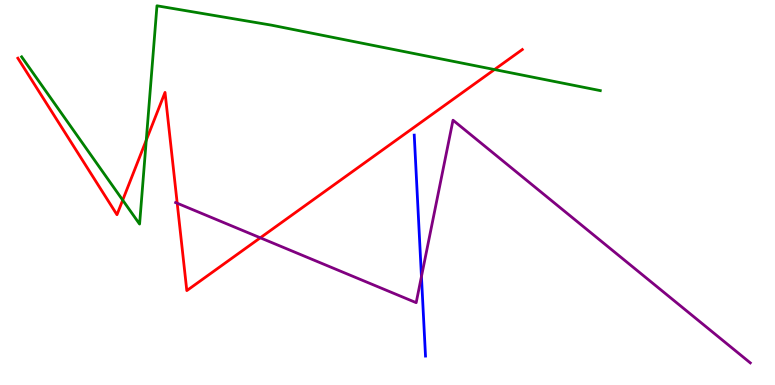[{'lines': ['blue', 'red'], 'intersections': []}, {'lines': ['green', 'red'], 'intersections': [{'x': 1.58, 'y': 4.8}, {'x': 1.89, 'y': 6.36}, {'x': 6.38, 'y': 8.19}]}, {'lines': ['purple', 'red'], 'intersections': [{'x': 2.29, 'y': 4.72}, {'x': 3.36, 'y': 3.82}]}, {'lines': ['blue', 'green'], 'intersections': []}, {'lines': ['blue', 'purple'], 'intersections': [{'x': 5.44, 'y': 2.82}]}, {'lines': ['green', 'purple'], 'intersections': []}]